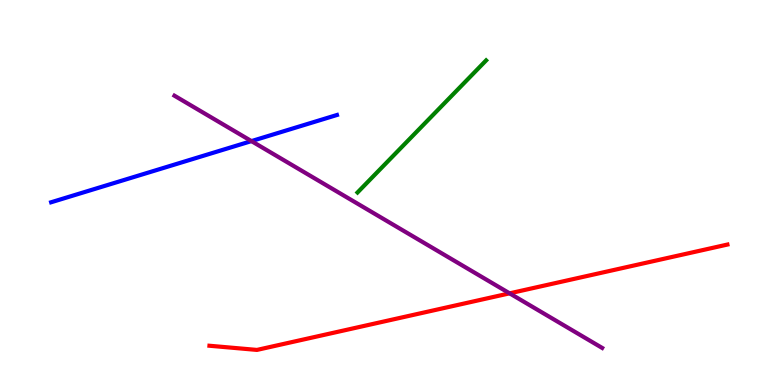[{'lines': ['blue', 'red'], 'intersections': []}, {'lines': ['green', 'red'], 'intersections': []}, {'lines': ['purple', 'red'], 'intersections': [{'x': 6.58, 'y': 2.38}]}, {'lines': ['blue', 'green'], 'intersections': []}, {'lines': ['blue', 'purple'], 'intersections': [{'x': 3.24, 'y': 6.34}]}, {'lines': ['green', 'purple'], 'intersections': []}]